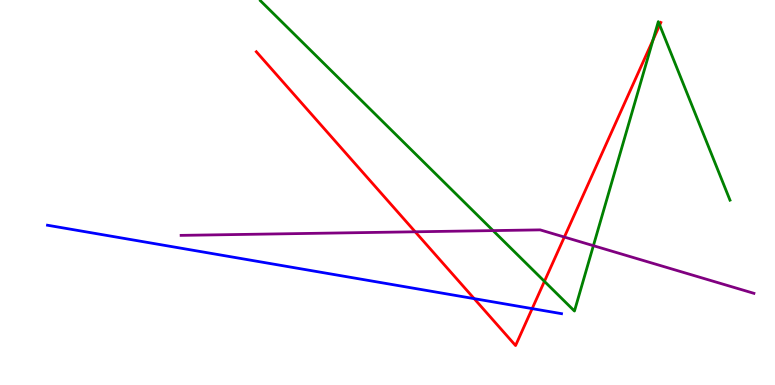[{'lines': ['blue', 'red'], 'intersections': [{'x': 6.12, 'y': 2.24}, {'x': 6.87, 'y': 1.98}]}, {'lines': ['green', 'red'], 'intersections': [{'x': 7.02, 'y': 2.69}, {'x': 8.43, 'y': 8.97}, {'x': 8.51, 'y': 9.35}]}, {'lines': ['purple', 'red'], 'intersections': [{'x': 5.36, 'y': 3.98}, {'x': 7.28, 'y': 3.84}]}, {'lines': ['blue', 'green'], 'intersections': []}, {'lines': ['blue', 'purple'], 'intersections': []}, {'lines': ['green', 'purple'], 'intersections': [{'x': 6.36, 'y': 4.01}, {'x': 7.66, 'y': 3.62}]}]